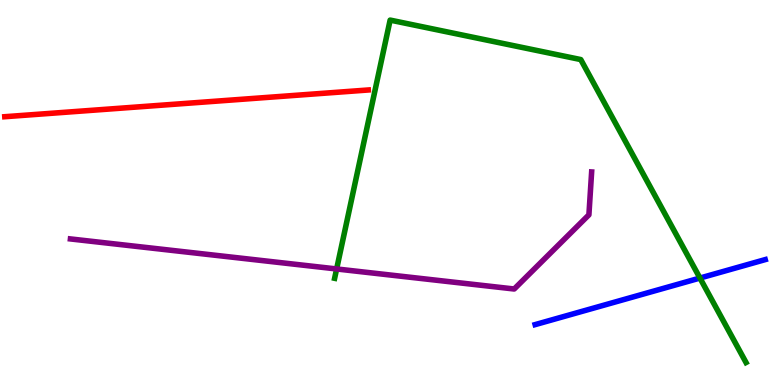[{'lines': ['blue', 'red'], 'intersections': []}, {'lines': ['green', 'red'], 'intersections': []}, {'lines': ['purple', 'red'], 'intersections': []}, {'lines': ['blue', 'green'], 'intersections': [{'x': 9.03, 'y': 2.78}]}, {'lines': ['blue', 'purple'], 'intersections': []}, {'lines': ['green', 'purple'], 'intersections': [{'x': 4.34, 'y': 3.01}]}]